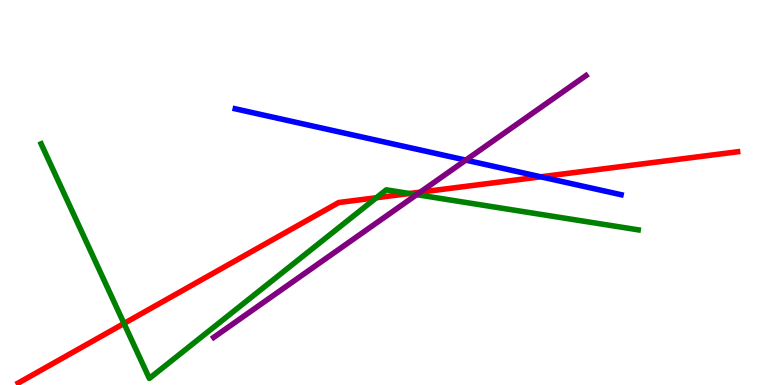[{'lines': ['blue', 'red'], 'intersections': [{'x': 6.98, 'y': 5.41}]}, {'lines': ['green', 'red'], 'intersections': [{'x': 1.6, 'y': 1.6}, {'x': 4.86, 'y': 4.86}, {'x': 5.28, 'y': 4.97}]}, {'lines': ['purple', 'red'], 'intersections': [{'x': 5.42, 'y': 5.01}]}, {'lines': ['blue', 'green'], 'intersections': []}, {'lines': ['blue', 'purple'], 'intersections': [{'x': 6.01, 'y': 5.84}]}, {'lines': ['green', 'purple'], 'intersections': [{'x': 5.38, 'y': 4.94}]}]